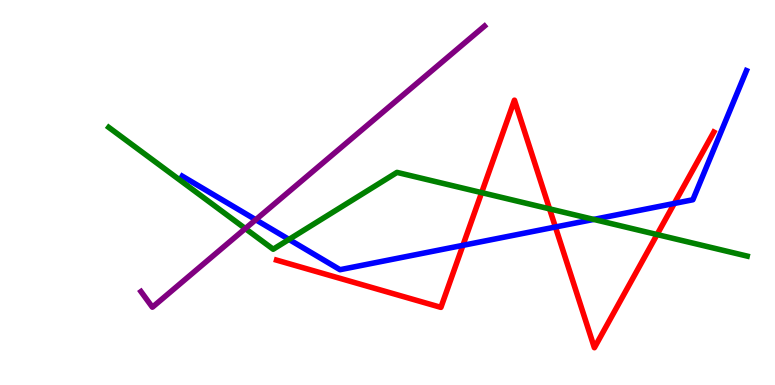[{'lines': ['blue', 'red'], 'intersections': [{'x': 5.97, 'y': 3.63}, {'x': 7.17, 'y': 4.1}, {'x': 8.7, 'y': 4.72}]}, {'lines': ['green', 'red'], 'intersections': [{'x': 6.21, 'y': 5.0}, {'x': 7.09, 'y': 4.58}, {'x': 8.48, 'y': 3.91}]}, {'lines': ['purple', 'red'], 'intersections': []}, {'lines': ['blue', 'green'], 'intersections': [{'x': 3.73, 'y': 3.78}, {'x': 7.66, 'y': 4.3}]}, {'lines': ['blue', 'purple'], 'intersections': [{'x': 3.3, 'y': 4.29}]}, {'lines': ['green', 'purple'], 'intersections': [{'x': 3.17, 'y': 4.06}]}]